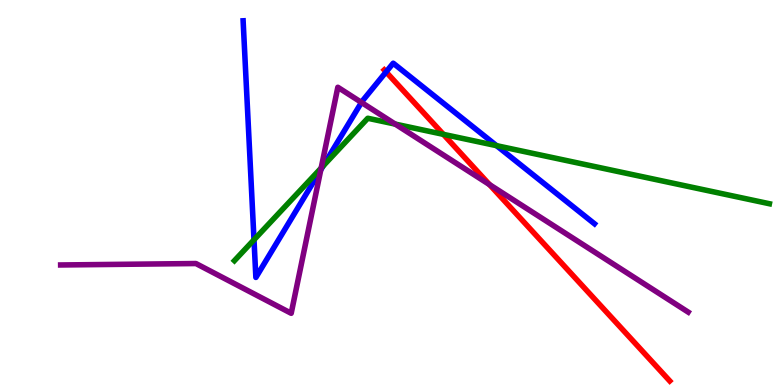[{'lines': ['blue', 'red'], 'intersections': [{'x': 4.98, 'y': 8.13}]}, {'lines': ['green', 'red'], 'intersections': [{'x': 5.72, 'y': 6.51}]}, {'lines': ['purple', 'red'], 'intersections': [{'x': 6.32, 'y': 5.2}]}, {'lines': ['blue', 'green'], 'intersections': [{'x': 3.28, 'y': 3.77}, {'x': 4.17, 'y': 5.69}, {'x': 6.41, 'y': 6.22}]}, {'lines': ['blue', 'purple'], 'intersections': [{'x': 4.14, 'y': 5.59}, {'x': 4.66, 'y': 7.34}]}, {'lines': ['green', 'purple'], 'intersections': [{'x': 4.14, 'y': 5.63}, {'x': 5.1, 'y': 6.78}]}]